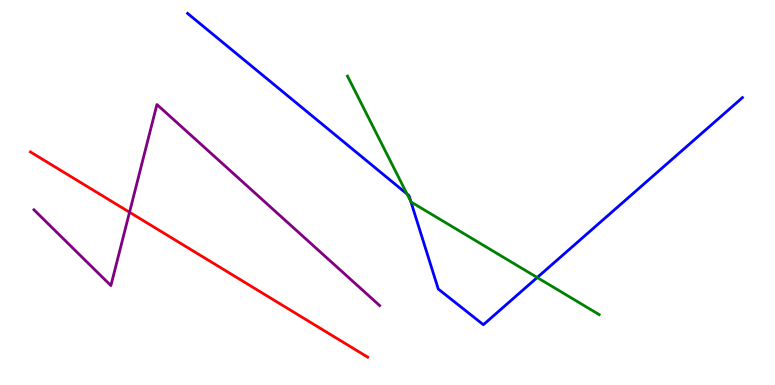[{'lines': ['blue', 'red'], 'intersections': []}, {'lines': ['green', 'red'], 'intersections': []}, {'lines': ['purple', 'red'], 'intersections': [{'x': 1.67, 'y': 4.49}]}, {'lines': ['blue', 'green'], 'intersections': [{'x': 5.25, 'y': 4.96}, {'x': 5.3, 'y': 4.77}, {'x': 6.93, 'y': 2.79}]}, {'lines': ['blue', 'purple'], 'intersections': []}, {'lines': ['green', 'purple'], 'intersections': []}]